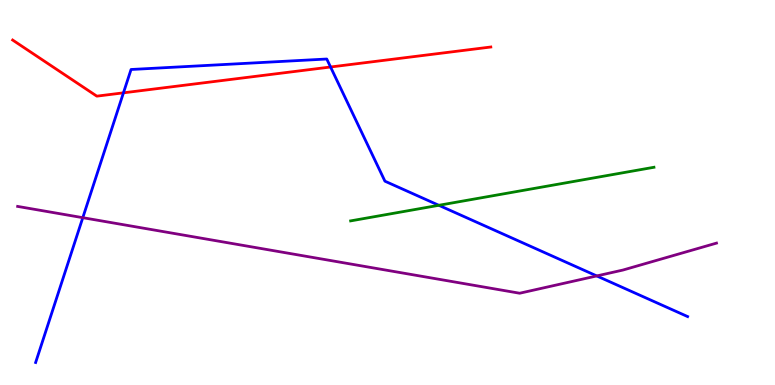[{'lines': ['blue', 'red'], 'intersections': [{'x': 1.59, 'y': 7.59}, {'x': 4.27, 'y': 8.26}]}, {'lines': ['green', 'red'], 'intersections': []}, {'lines': ['purple', 'red'], 'intersections': []}, {'lines': ['blue', 'green'], 'intersections': [{'x': 5.66, 'y': 4.67}]}, {'lines': ['blue', 'purple'], 'intersections': [{'x': 1.07, 'y': 4.35}, {'x': 7.7, 'y': 2.83}]}, {'lines': ['green', 'purple'], 'intersections': []}]